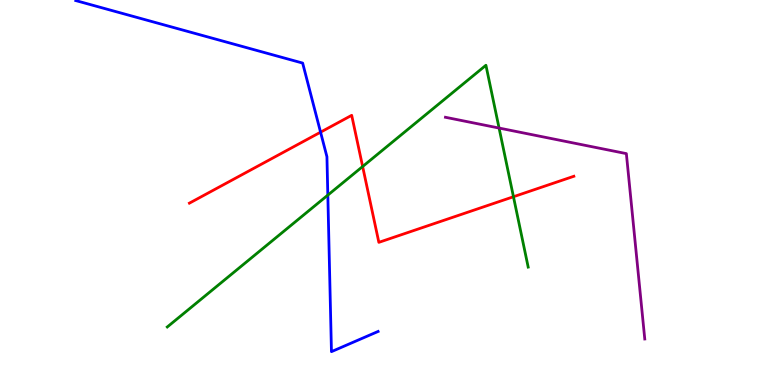[{'lines': ['blue', 'red'], 'intersections': [{'x': 4.14, 'y': 6.57}]}, {'lines': ['green', 'red'], 'intersections': [{'x': 4.68, 'y': 5.67}, {'x': 6.63, 'y': 4.89}]}, {'lines': ['purple', 'red'], 'intersections': []}, {'lines': ['blue', 'green'], 'intersections': [{'x': 4.23, 'y': 4.93}]}, {'lines': ['blue', 'purple'], 'intersections': []}, {'lines': ['green', 'purple'], 'intersections': [{'x': 6.44, 'y': 6.67}]}]